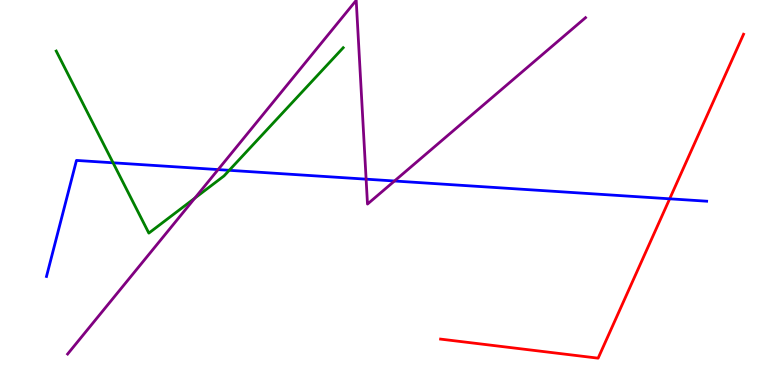[{'lines': ['blue', 'red'], 'intersections': [{'x': 8.64, 'y': 4.84}]}, {'lines': ['green', 'red'], 'intersections': []}, {'lines': ['purple', 'red'], 'intersections': []}, {'lines': ['blue', 'green'], 'intersections': [{'x': 1.46, 'y': 5.77}, {'x': 2.96, 'y': 5.58}]}, {'lines': ['blue', 'purple'], 'intersections': [{'x': 2.81, 'y': 5.6}, {'x': 4.72, 'y': 5.35}, {'x': 5.09, 'y': 5.3}]}, {'lines': ['green', 'purple'], 'intersections': [{'x': 2.51, 'y': 4.85}]}]